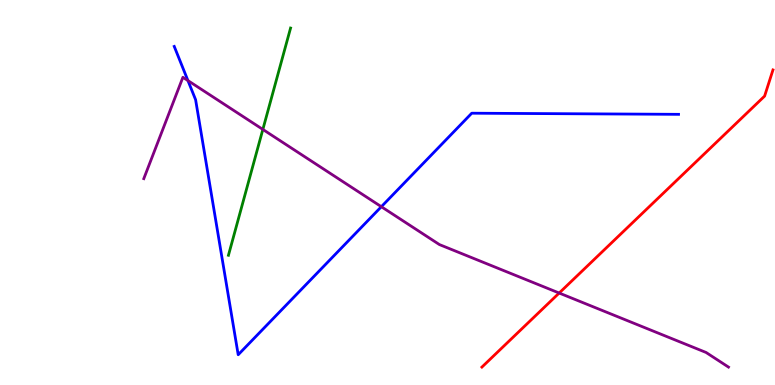[{'lines': ['blue', 'red'], 'intersections': []}, {'lines': ['green', 'red'], 'intersections': []}, {'lines': ['purple', 'red'], 'intersections': [{'x': 7.22, 'y': 2.39}]}, {'lines': ['blue', 'green'], 'intersections': []}, {'lines': ['blue', 'purple'], 'intersections': [{'x': 2.42, 'y': 7.91}, {'x': 4.92, 'y': 4.63}]}, {'lines': ['green', 'purple'], 'intersections': [{'x': 3.39, 'y': 6.64}]}]